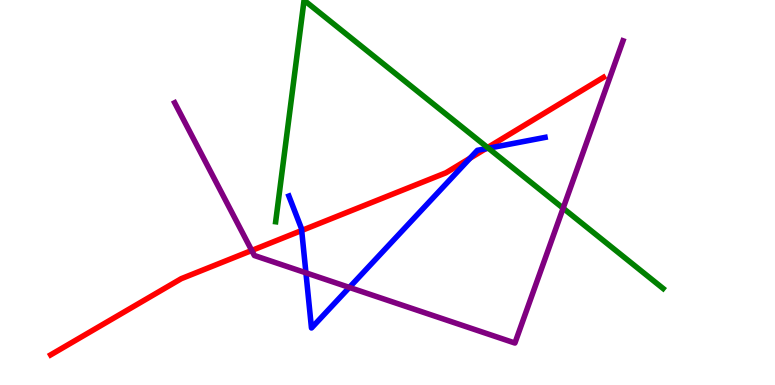[{'lines': ['blue', 'red'], 'intersections': [{'x': 3.89, 'y': 4.01}, {'x': 6.07, 'y': 5.89}, {'x': 6.27, 'y': 6.14}]}, {'lines': ['green', 'red'], 'intersections': [{'x': 6.29, 'y': 6.17}]}, {'lines': ['purple', 'red'], 'intersections': [{'x': 3.25, 'y': 3.49}]}, {'lines': ['blue', 'green'], 'intersections': [{'x': 6.3, 'y': 6.15}]}, {'lines': ['blue', 'purple'], 'intersections': [{'x': 3.95, 'y': 2.91}, {'x': 4.51, 'y': 2.53}]}, {'lines': ['green', 'purple'], 'intersections': [{'x': 7.27, 'y': 4.59}]}]